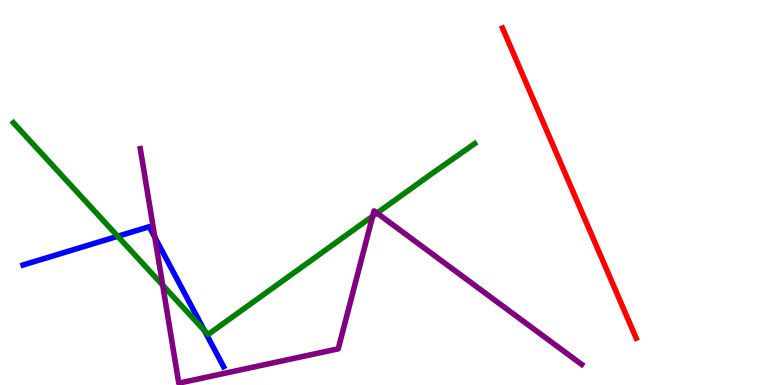[{'lines': ['blue', 'red'], 'intersections': []}, {'lines': ['green', 'red'], 'intersections': []}, {'lines': ['purple', 'red'], 'intersections': []}, {'lines': ['blue', 'green'], 'intersections': [{'x': 1.52, 'y': 3.86}, {'x': 2.64, 'y': 1.41}]}, {'lines': ['blue', 'purple'], 'intersections': [{'x': 2.0, 'y': 3.84}]}, {'lines': ['green', 'purple'], 'intersections': [{'x': 2.1, 'y': 2.59}, {'x': 4.81, 'y': 4.39}, {'x': 4.86, 'y': 4.47}]}]